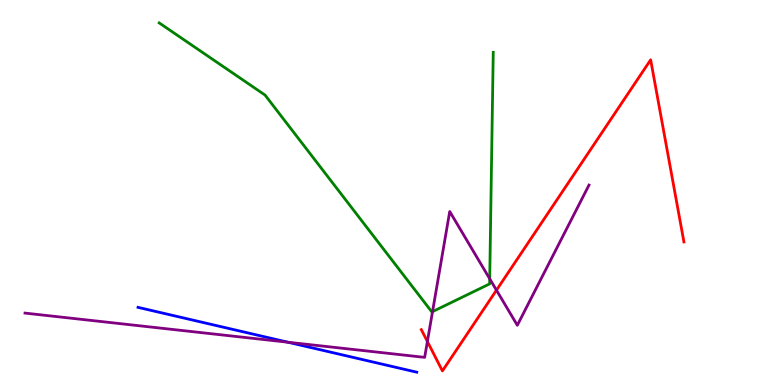[{'lines': ['blue', 'red'], 'intersections': []}, {'lines': ['green', 'red'], 'intersections': []}, {'lines': ['purple', 'red'], 'intersections': [{'x': 5.51, 'y': 1.13}, {'x': 6.41, 'y': 2.46}]}, {'lines': ['blue', 'green'], 'intersections': []}, {'lines': ['blue', 'purple'], 'intersections': [{'x': 3.72, 'y': 1.11}]}, {'lines': ['green', 'purple'], 'intersections': [{'x': 5.58, 'y': 1.91}, {'x': 6.32, 'y': 2.76}]}]